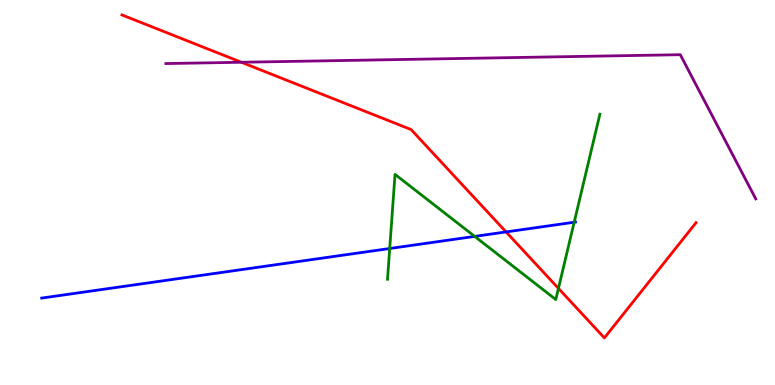[{'lines': ['blue', 'red'], 'intersections': [{'x': 6.53, 'y': 3.98}]}, {'lines': ['green', 'red'], 'intersections': [{'x': 7.21, 'y': 2.51}]}, {'lines': ['purple', 'red'], 'intersections': [{'x': 3.11, 'y': 8.38}]}, {'lines': ['blue', 'green'], 'intersections': [{'x': 5.03, 'y': 3.55}, {'x': 6.13, 'y': 3.86}, {'x': 7.41, 'y': 4.23}]}, {'lines': ['blue', 'purple'], 'intersections': []}, {'lines': ['green', 'purple'], 'intersections': []}]